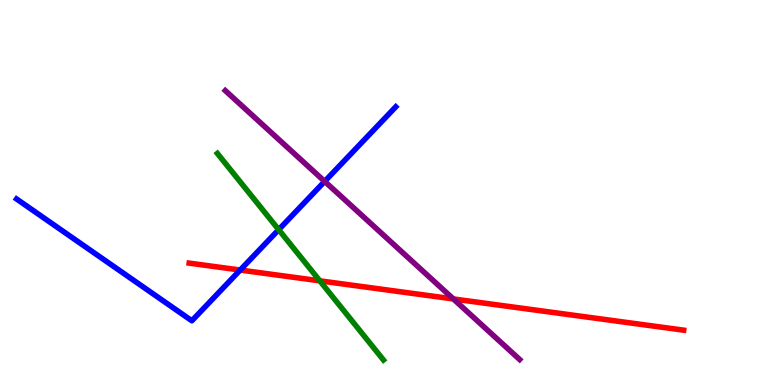[{'lines': ['blue', 'red'], 'intersections': [{'x': 3.1, 'y': 2.99}]}, {'lines': ['green', 'red'], 'intersections': [{'x': 4.13, 'y': 2.71}]}, {'lines': ['purple', 'red'], 'intersections': [{'x': 5.85, 'y': 2.24}]}, {'lines': ['blue', 'green'], 'intersections': [{'x': 3.6, 'y': 4.03}]}, {'lines': ['blue', 'purple'], 'intersections': [{'x': 4.19, 'y': 5.29}]}, {'lines': ['green', 'purple'], 'intersections': []}]